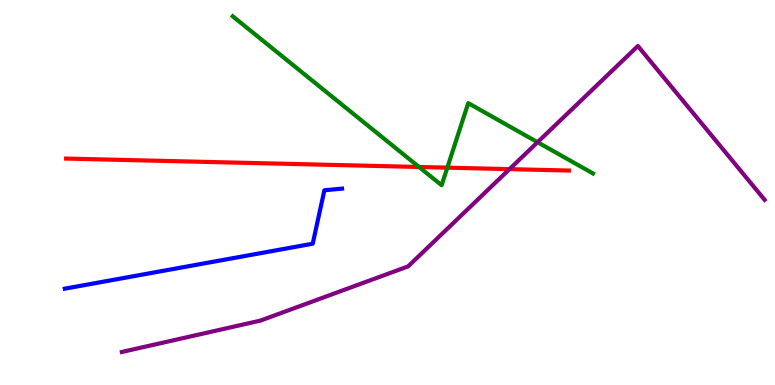[{'lines': ['blue', 'red'], 'intersections': []}, {'lines': ['green', 'red'], 'intersections': [{'x': 5.41, 'y': 5.66}, {'x': 5.77, 'y': 5.65}]}, {'lines': ['purple', 'red'], 'intersections': [{'x': 6.57, 'y': 5.61}]}, {'lines': ['blue', 'green'], 'intersections': []}, {'lines': ['blue', 'purple'], 'intersections': []}, {'lines': ['green', 'purple'], 'intersections': [{'x': 6.94, 'y': 6.31}]}]